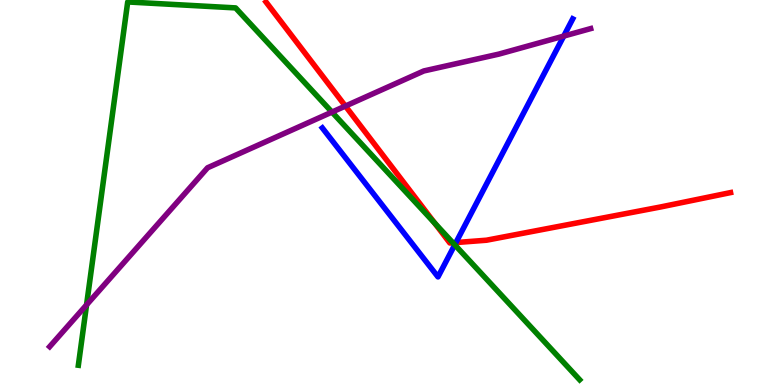[{'lines': ['blue', 'red'], 'intersections': [{'x': 5.88, 'y': 3.7}]}, {'lines': ['green', 'red'], 'intersections': [{'x': 5.61, 'y': 4.2}, {'x': 5.84, 'y': 3.69}]}, {'lines': ['purple', 'red'], 'intersections': [{'x': 4.46, 'y': 7.25}]}, {'lines': ['blue', 'green'], 'intersections': [{'x': 5.87, 'y': 3.64}]}, {'lines': ['blue', 'purple'], 'intersections': [{'x': 7.27, 'y': 9.06}]}, {'lines': ['green', 'purple'], 'intersections': [{'x': 1.12, 'y': 2.08}, {'x': 4.28, 'y': 7.09}]}]